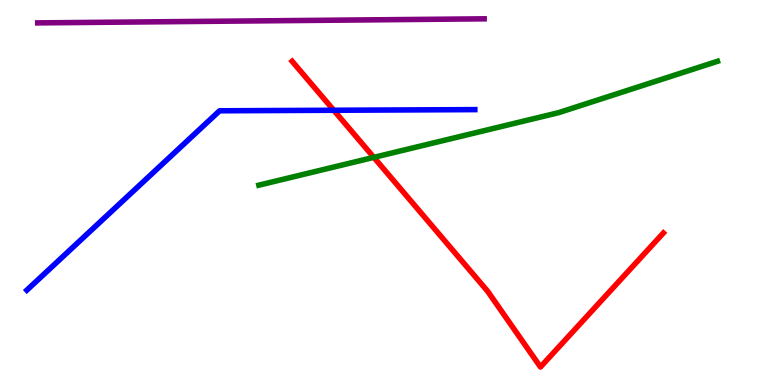[{'lines': ['blue', 'red'], 'intersections': [{'x': 4.31, 'y': 7.14}]}, {'lines': ['green', 'red'], 'intersections': [{'x': 4.82, 'y': 5.91}]}, {'lines': ['purple', 'red'], 'intersections': []}, {'lines': ['blue', 'green'], 'intersections': []}, {'lines': ['blue', 'purple'], 'intersections': []}, {'lines': ['green', 'purple'], 'intersections': []}]